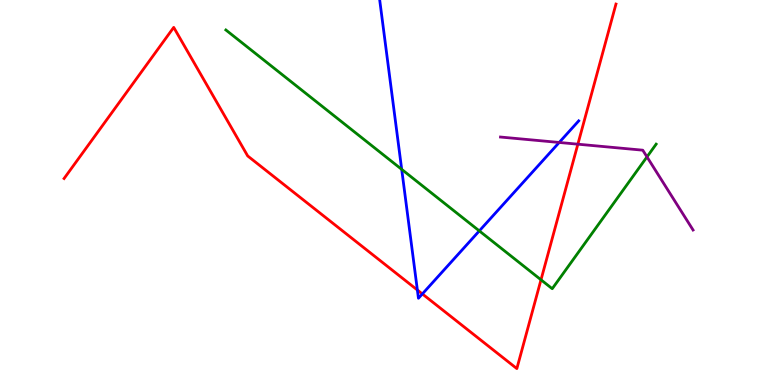[{'lines': ['blue', 'red'], 'intersections': [{'x': 5.39, 'y': 2.47}, {'x': 5.45, 'y': 2.37}]}, {'lines': ['green', 'red'], 'intersections': [{'x': 6.98, 'y': 2.73}]}, {'lines': ['purple', 'red'], 'intersections': [{'x': 7.46, 'y': 6.25}]}, {'lines': ['blue', 'green'], 'intersections': [{'x': 5.18, 'y': 5.6}, {'x': 6.18, 'y': 4.0}]}, {'lines': ['blue', 'purple'], 'intersections': [{'x': 7.22, 'y': 6.3}]}, {'lines': ['green', 'purple'], 'intersections': [{'x': 8.35, 'y': 5.92}]}]